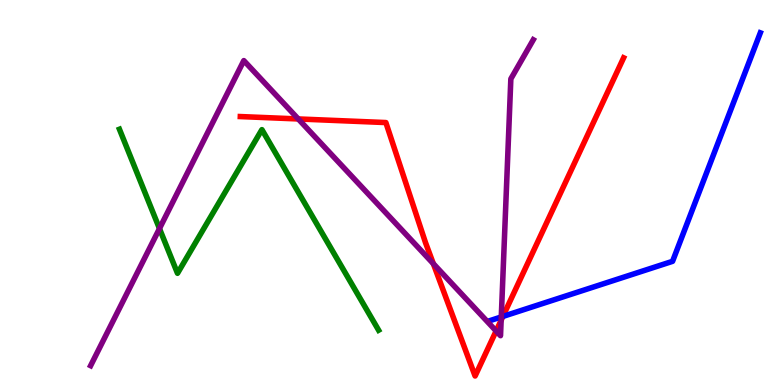[{'lines': ['blue', 'red'], 'intersections': [{'x': 6.49, 'y': 1.78}]}, {'lines': ['green', 'red'], 'intersections': []}, {'lines': ['purple', 'red'], 'intersections': [{'x': 3.85, 'y': 6.91}, {'x': 5.59, 'y': 3.15}, {'x': 6.4, 'y': 1.4}, {'x': 6.47, 'y': 1.68}]}, {'lines': ['blue', 'green'], 'intersections': []}, {'lines': ['blue', 'purple'], 'intersections': [{'x': 6.47, 'y': 1.77}]}, {'lines': ['green', 'purple'], 'intersections': [{'x': 2.06, 'y': 4.06}]}]